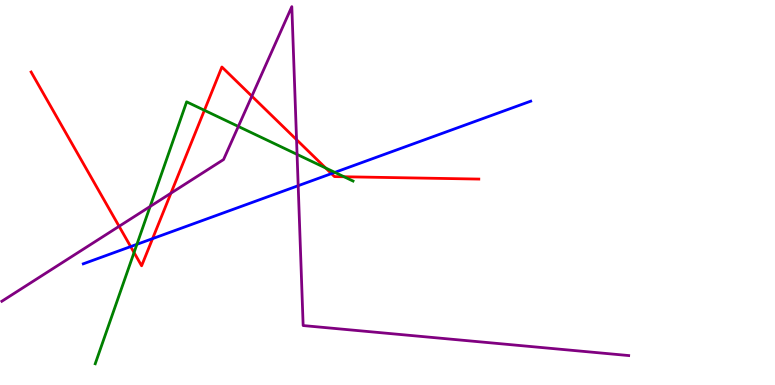[{'lines': ['blue', 'red'], 'intersections': [{'x': 1.69, 'y': 3.59}, {'x': 1.97, 'y': 3.8}, {'x': 4.28, 'y': 5.49}]}, {'lines': ['green', 'red'], 'intersections': [{'x': 1.73, 'y': 3.44}, {'x': 2.64, 'y': 7.14}, {'x': 4.2, 'y': 5.64}, {'x': 4.44, 'y': 5.41}]}, {'lines': ['purple', 'red'], 'intersections': [{'x': 1.54, 'y': 4.12}, {'x': 2.21, 'y': 4.98}, {'x': 3.25, 'y': 7.5}, {'x': 3.83, 'y': 6.37}]}, {'lines': ['blue', 'green'], 'intersections': [{'x': 1.77, 'y': 3.65}, {'x': 4.32, 'y': 5.52}]}, {'lines': ['blue', 'purple'], 'intersections': [{'x': 3.85, 'y': 5.18}]}, {'lines': ['green', 'purple'], 'intersections': [{'x': 1.94, 'y': 4.64}, {'x': 3.08, 'y': 6.72}, {'x': 3.83, 'y': 5.99}]}]